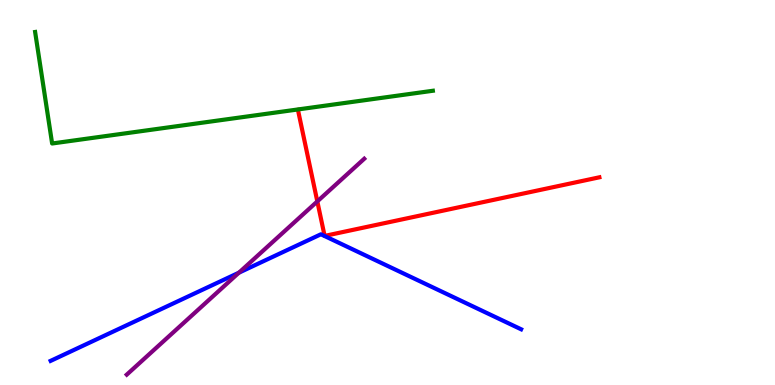[{'lines': ['blue', 'red'], 'intersections': []}, {'lines': ['green', 'red'], 'intersections': []}, {'lines': ['purple', 'red'], 'intersections': [{'x': 4.09, 'y': 4.77}]}, {'lines': ['blue', 'green'], 'intersections': []}, {'lines': ['blue', 'purple'], 'intersections': [{'x': 3.08, 'y': 2.92}]}, {'lines': ['green', 'purple'], 'intersections': []}]